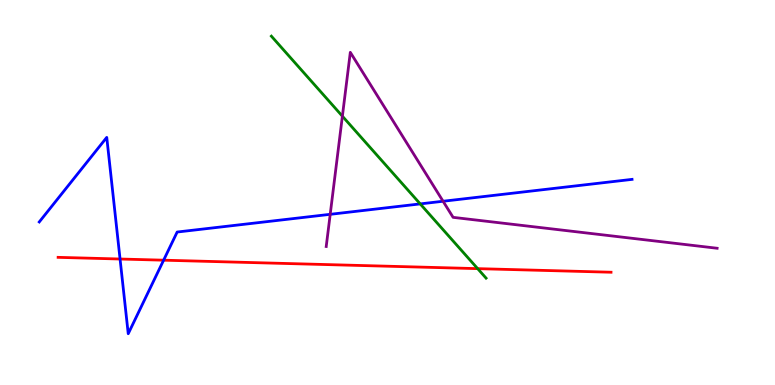[{'lines': ['blue', 'red'], 'intersections': [{'x': 1.55, 'y': 3.27}, {'x': 2.11, 'y': 3.24}]}, {'lines': ['green', 'red'], 'intersections': [{'x': 6.16, 'y': 3.02}]}, {'lines': ['purple', 'red'], 'intersections': []}, {'lines': ['blue', 'green'], 'intersections': [{'x': 5.42, 'y': 4.7}]}, {'lines': ['blue', 'purple'], 'intersections': [{'x': 4.26, 'y': 4.43}, {'x': 5.72, 'y': 4.77}]}, {'lines': ['green', 'purple'], 'intersections': [{'x': 4.42, 'y': 6.98}]}]